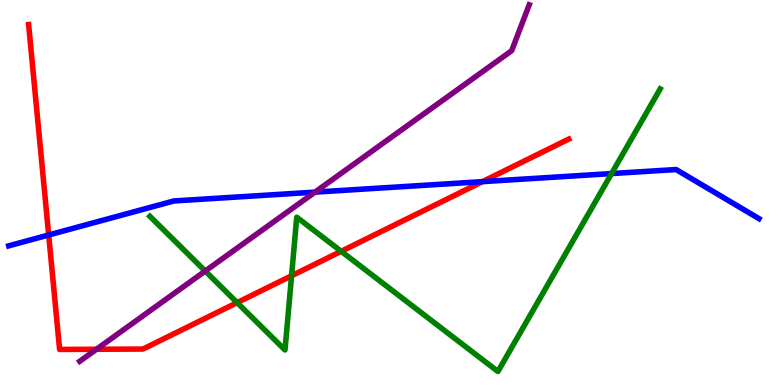[{'lines': ['blue', 'red'], 'intersections': [{'x': 0.628, 'y': 3.9}, {'x': 6.23, 'y': 5.28}]}, {'lines': ['green', 'red'], 'intersections': [{'x': 3.06, 'y': 2.14}, {'x': 3.76, 'y': 2.84}, {'x': 4.4, 'y': 3.47}]}, {'lines': ['purple', 'red'], 'intersections': [{'x': 1.24, 'y': 0.928}]}, {'lines': ['blue', 'green'], 'intersections': [{'x': 7.89, 'y': 5.49}]}, {'lines': ['blue', 'purple'], 'intersections': [{'x': 4.06, 'y': 5.01}]}, {'lines': ['green', 'purple'], 'intersections': [{'x': 2.65, 'y': 2.96}]}]